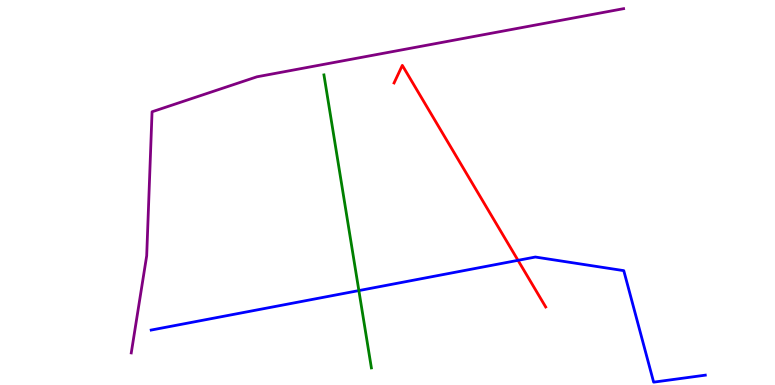[{'lines': ['blue', 'red'], 'intersections': [{'x': 6.68, 'y': 3.24}]}, {'lines': ['green', 'red'], 'intersections': []}, {'lines': ['purple', 'red'], 'intersections': []}, {'lines': ['blue', 'green'], 'intersections': [{'x': 4.63, 'y': 2.45}]}, {'lines': ['blue', 'purple'], 'intersections': []}, {'lines': ['green', 'purple'], 'intersections': []}]